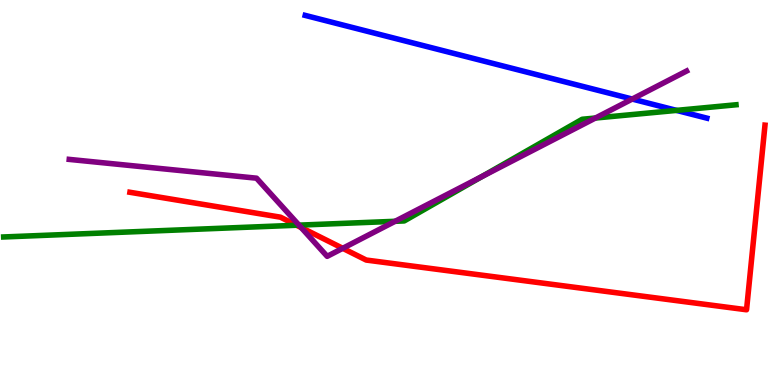[{'lines': ['blue', 'red'], 'intersections': []}, {'lines': ['green', 'red'], 'intersections': [{'x': 3.83, 'y': 4.15}]}, {'lines': ['purple', 'red'], 'intersections': [{'x': 3.89, 'y': 4.09}, {'x': 4.42, 'y': 3.55}]}, {'lines': ['blue', 'green'], 'intersections': [{'x': 8.73, 'y': 7.13}]}, {'lines': ['blue', 'purple'], 'intersections': [{'x': 8.16, 'y': 7.43}]}, {'lines': ['green', 'purple'], 'intersections': [{'x': 3.86, 'y': 4.15}, {'x': 5.1, 'y': 4.25}, {'x': 6.22, 'y': 5.41}, {'x': 7.68, 'y': 6.93}]}]